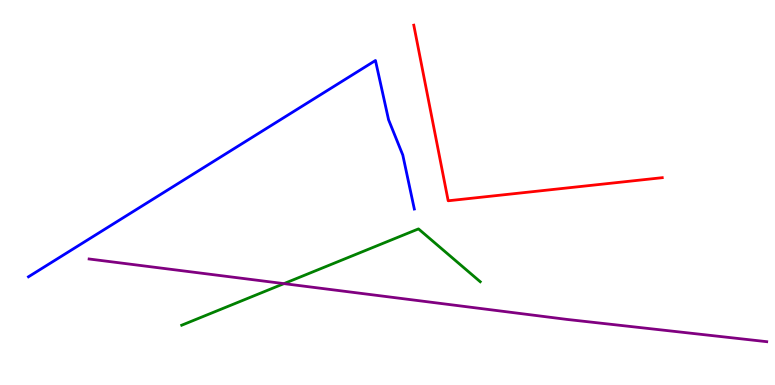[{'lines': ['blue', 'red'], 'intersections': []}, {'lines': ['green', 'red'], 'intersections': []}, {'lines': ['purple', 'red'], 'intersections': []}, {'lines': ['blue', 'green'], 'intersections': []}, {'lines': ['blue', 'purple'], 'intersections': []}, {'lines': ['green', 'purple'], 'intersections': [{'x': 3.66, 'y': 2.63}]}]